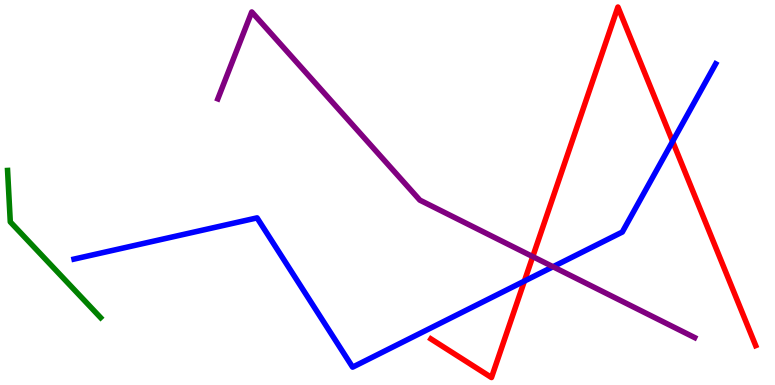[{'lines': ['blue', 'red'], 'intersections': [{'x': 6.77, 'y': 2.7}, {'x': 8.68, 'y': 6.33}]}, {'lines': ['green', 'red'], 'intersections': []}, {'lines': ['purple', 'red'], 'intersections': [{'x': 6.87, 'y': 3.34}]}, {'lines': ['blue', 'green'], 'intersections': []}, {'lines': ['blue', 'purple'], 'intersections': [{'x': 7.14, 'y': 3.07}]}, {'lines': ['green', 'purple'], 'intersections': []}]